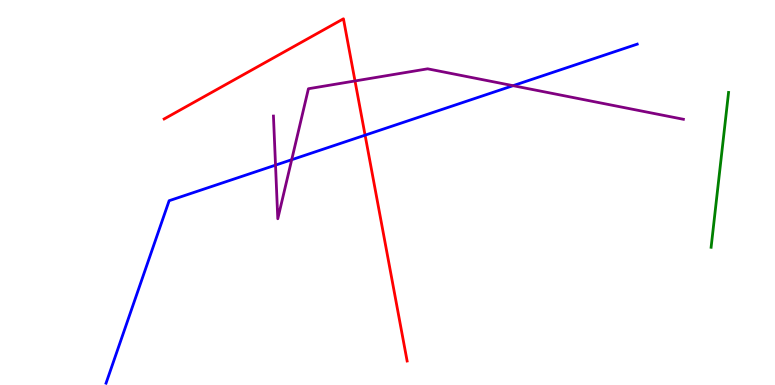[{'lines': ['blue', 'red'], 'intersections': [{'x': 4.71, 'y': 6.49}]}, {'lines': ['green', 'red'], 'intersections': []}, {'lines': ['purple', 'red'], 'intersections': [{'x': 4.58, 'y': 7.9}]}, {'lines': ['blue', 'green'], 'intersections': []}, {'lines': ['blue', 'purple'], 'intersections': [{'x': 3.56, 'y': 5.71}, {'x': 3.76, 'y': 5.85}, {'x': 6.62, 'y': 7.77}]}, {'lines': ['green', 'purple'], 'intersections': []}]